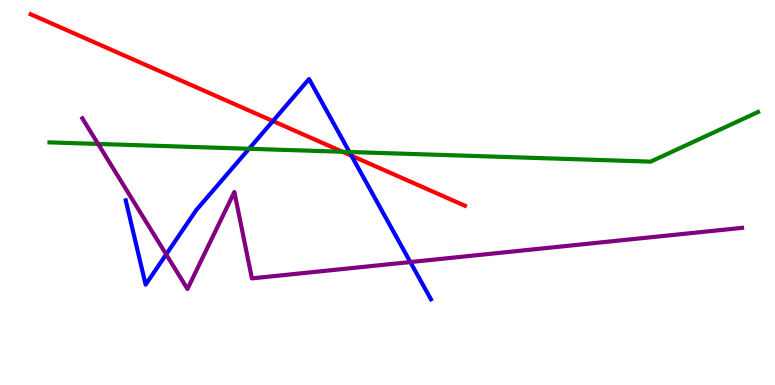[{'lines': ['blue', 'red'], 'intersections': [{'x': 3.52, 'y': 6.86}, {'x': 4.54, 'y': 5.96}]}, {'lines': ['green', 'red'], 'intersections': [{'x': 4.42, 'y': 6.06}]}, {'lines': ['purple', 'red'], 'intersections': []}, {'lines': ['blue', 'green'], 'intersections': [{'x': 3.21, 'y': 6.14}, {'x': 4.51, 'y': 6.05}]}, {'lines': ['blue', 'purple'], 'intersections': [{'x': 2.14, 'y': 3.39}, {'x': 5.29, 'y': 3.19}]}, {'lines': ['green', 'purple'], 'intersections': [{'x': 1.27, 'y': 6.26}]}]